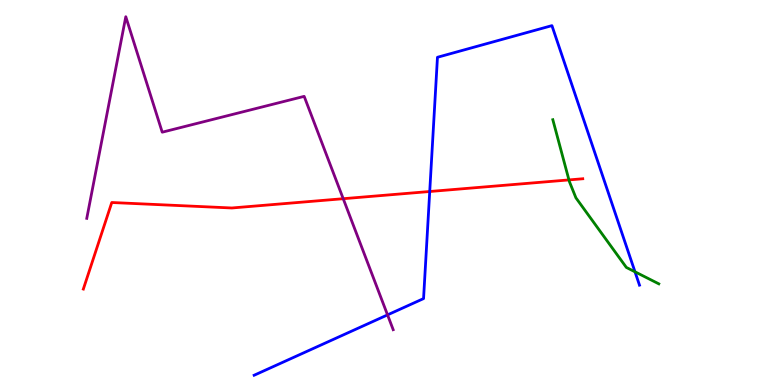[{'lines': ['blue', 'red'], 'intersections': [{'x': 5.54, 'y': 5.03}]}, {'lines': ['green', 'red'], 'intersections': [{'x': 7.34, 'y': 5.33}]}, {'lines': ['purple', 'red'], 'intersections': [{'x': 4.43, 'y': 4.84}]}, {'lines': ['blue', 'green'], 'intersections': [{'x': 8.19, 'y': 2.94}]}, {'lines': ['blue', 'purple'], 'intersections': [{'x': 5.0, 'y': 1.82}]}, {'lines': ['green', 'purple'], 'intersections': []}]